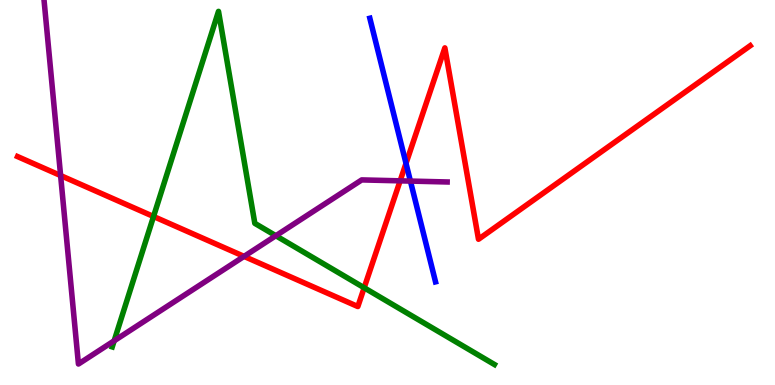[{'lines': ['blue', 'red'], 'intersections': [{'x': 5.24, 'y': 5.76}]}, {'lines': ['green', 'red'], 'intersections': [{'x': 1.98, 'y': 4.38}, {'x': 4.7, 'y': 2.53}]}, {'lines': ['purple', 'red'], 'intersections': [{'x': 0.782, 'y': 5.44}, {'x': 3.15, 'y': 3.34}, {'x': 5.16, 'y': 5.3}]}, {'lines': ['blue', 'green'], 'intersections': []}, {'lines': ['blue', 'purple'], 'intersections': [{'x': 5.3, 'y': 5.3}]}, {'lines': ['green', 'purple'], 'intersections': [{'x': 1.47, 'y': 1.15}, {'x': 3.56, 'y': 3.88}]}]